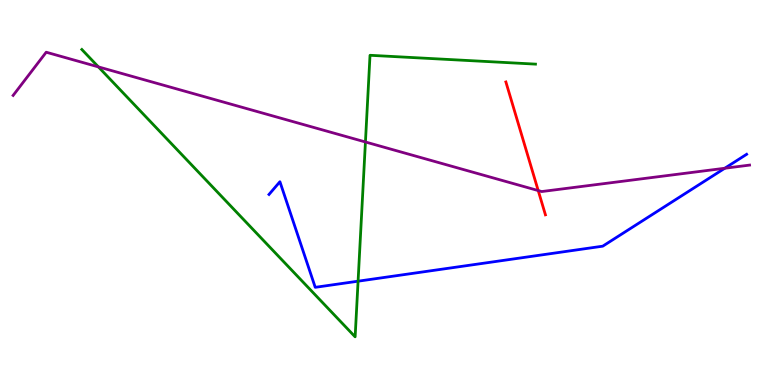[{'lines': ['blue', 'red'], 'intersections': []}, {'lines': ['green', 'red'], 'intersections': []}, {'lines': ['purple', 'red'], 'intersections': [{'x': 6.94, 'y': 5.05}]}, {'lines': ['blue', 'green'], 'intersections': [{'x': 4.62, 'y': 2.7}]}, {'lines': ['blue', 'purple'], 'intersections': [{'x': 9.35, 'y': 5.63}]}, {'lines': ['green', 'purple'], 'intersections': [{'x': 1.27, 'y': 8.26}, {'x': 4.72, 'y': 6.31}]}]